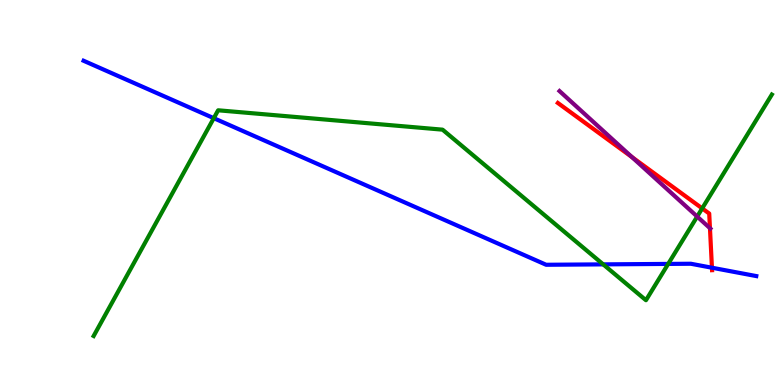[{'lines': ['blue', 'red'], 'intersections': [{'x': 9.19, 'y': 3.05}]}, {'lines': ['green', 'red'], 'intersections': [{'x': 9.06, 'y': 4.59}]}, {'lines': ['purple', 'red'], 'intersections': [{'x': 8.15, 'y': 5.92}, {'x': 9.16, 'y': 4.07}]}, {'lines': ['blue', 'green'], 'intersections': [{'x': 2.76, 'y': 6.93}, {'x': 7.78, 'y': 3.13}, {'x': 8.62, 'y': 3.15}]}, {'lines': ['blue', 'purple'], 'intersections': []}, {'lines': ['green', 'purple'], 'intersections': [{'x': 9.0, 'y': 4.38}]}]